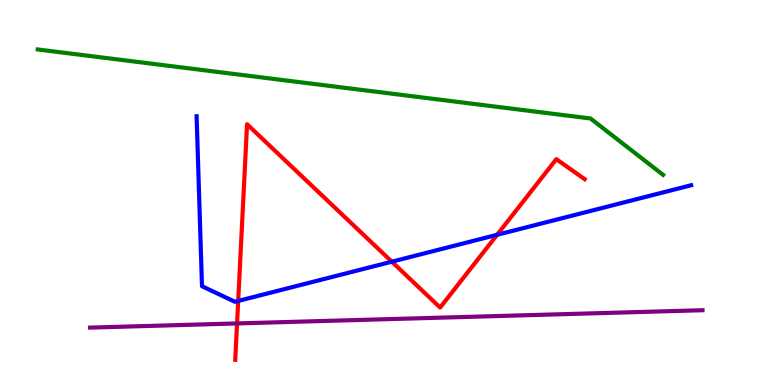[{'lines': ['blue', 'red'], 'intersections': [{'x': 3.07, 'y': 2.18}, {'x': 5.06, 'y': 3.2}, {'x': 6.41, 'y': 3.9}]}, {'lines': ['green', 'red'], 'intersections': []}, {'lines': ['purple', 'red'], 'intersections': [{'x': 3.06, 'y': 1.6}]}, {'lines': ['blue', 'green'], 'intersections': []}, {'lines': ['blue', 'purple'], 'intersections': []}, {'lines': ['green', 'purple'], 'intersections': []}]